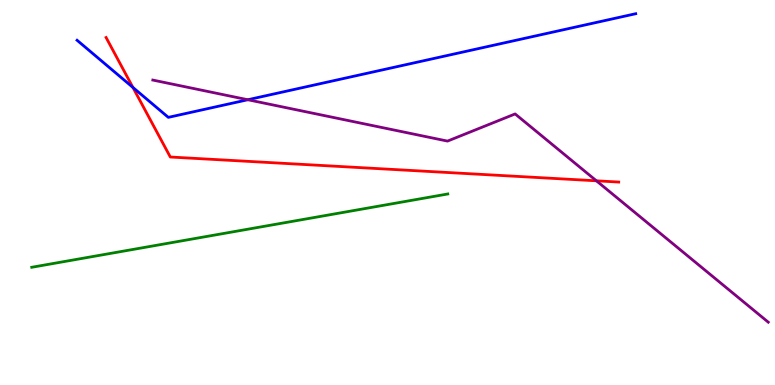[{'lines': ['blue', 'red'], 'intersections': [{'x': 1.72, 'y': 7.73}]}, {'lines': ['green', 'red'], 'intersections': []}, {'lines': ['purple', 'red'], 'intersections': [{'x': 7.7, 'y': 5.3}]}, {'lines': ['blue', 'green'], 'intersections': []}, {'lines': ['blue', 'purple'], 'intersections': [{'x': 3.2, 'y': 7.41}]}, {'lines': ['green', 'purple'], 'intersections': []}]